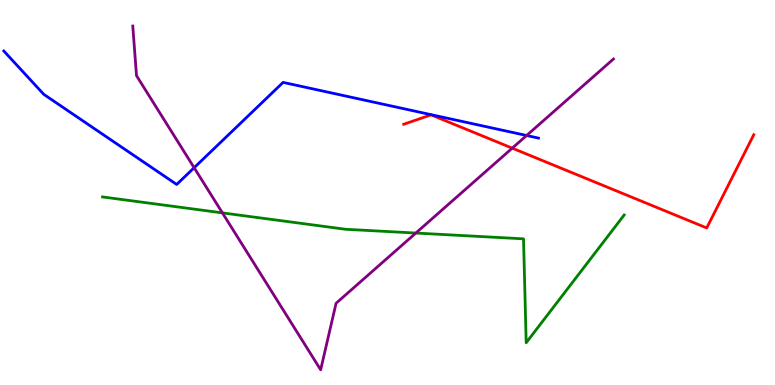[{'lines': ['blue', 'red'], 'intersections': []}, {'lines': ['green', 'red'], 'intersections': []}, {'lines': ['purple', 'red'], 'intersections': [{'x': 6.61, 'y': 6.15}]}, {'lines': ['blue', 'green'], 'intersections': []}, {'lines': ['blue', 'purple'], 'intersections': [{'x': 2.51, 'y': 5.64}, {'x': 6.79, 'y': 6.48}]}, {'lines': ['green', 'purple'], 'intersections': [{'x': 2.87, 'y': 4.47}, {'x': 5.37, 'y': 3.95}]}]